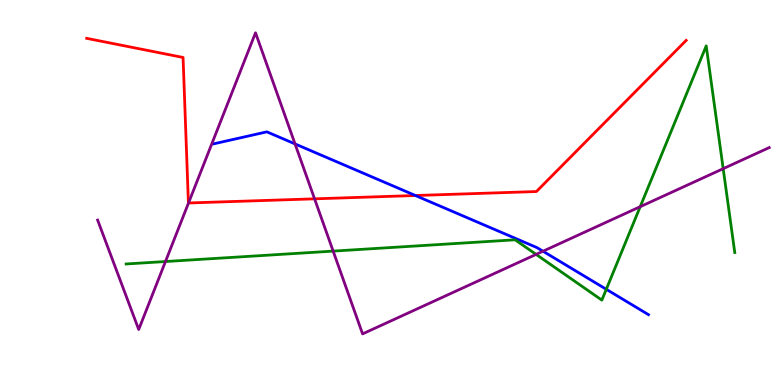[{'lines': ['blue', 'red'], 'intersections': [{'x': 5.36, 'y': 4.92}]}, {'lines': ['green', 'red'], 'intersections': []}, {'lines': ['purple', 'red'], 'intersections': [{'x': 2.43, 'y': 4.73}, {'x': 4.06, 'y': 4.84}]}, {'lines': ['blue', 'green'], 'intersections': [{'x': 7.82, 'y': 2.49}]}, {'lines': ['blue', 'purple'], 'intersections': [{'x': 3.81, 'y': 6.26}, {'x': 7.01, 'y': 3.47}]}, {'lines': ['green', 'purple'], 'intersections': [{'x': 2.14, 'y': 3.21}, {'x': 4.3, 'y': 3.48}, {'x': 6.92, 'y': 3.39}, {'x': 8.26, 'y': 4.63}, {'x': 9.33, 'y': 5.62}]}]